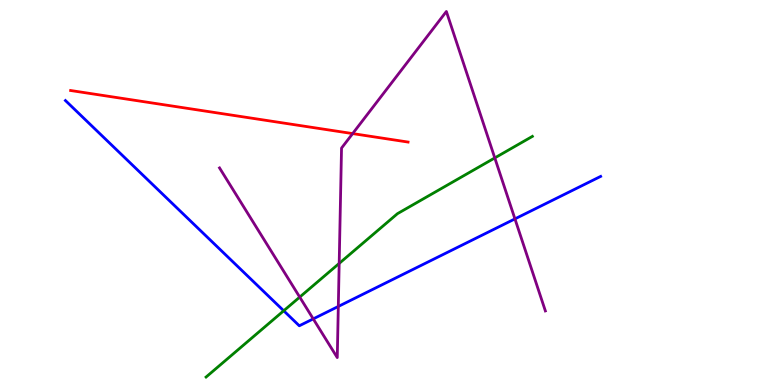[{'lines': ['blue', 'red'], 'intersections': []}, {'lines': ['green', 'red'], 'intersections': []}, {'lines': ['purple', 'red'], 'intersections': [{'x': 4.55, 'y': 6.53}]}, {'lines': ['blue', 'green'], 'intersections': [{'x': 3.66, 'y': 1.93}]}, {'lines': ['blue', 'purple'], 'intersections': [{'x': 4.04, 'y': 1.72}, {'x': 4.37, 'y': 2.04}, {'x': 6.64, 'y': 4.31}]}, {'lines': ['green', 'purple'], 'intersections': [{'x': 3.87, 'y': 2.28}, {'x': 4.38, 'y': 3.16}, {'x': 6.38, 'y': 5.9}]}]